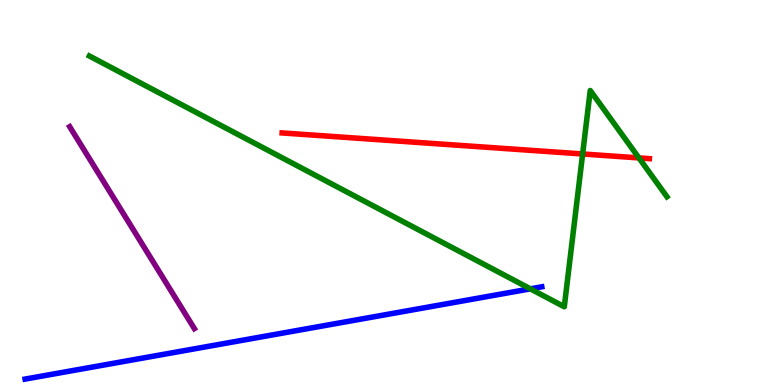[{'lines': ['blue', 'red'], 'intersections': []}, {'lines': ['green', 'red'], 'intersections': [{'x': 7.52, 'y': 6.0}, {'x': 8.24, 'y': 5.9}]}, {'lines': ['purple', 'red'], 'intersections': []}, {'lines': ['blue', 'green'], 'intersections': [{'x': 6.84, 'y': 2.5}]}, {'lines': ['blue', 'purple'], 'intersections': []}, {'lines': ['green', 'purple'], 'intersections': []}]